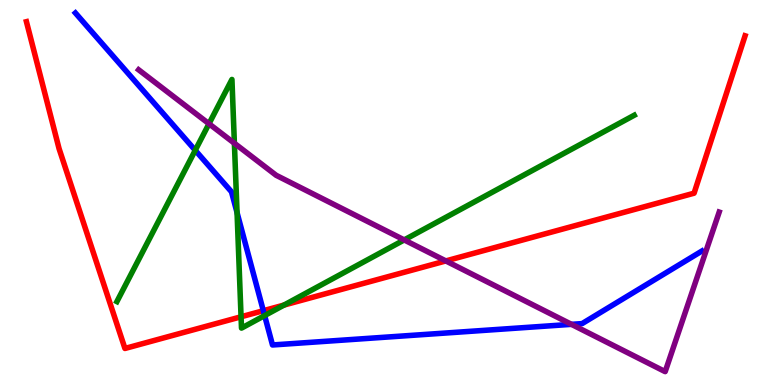[{'lines': ['blue', 'red'], 'intersections': [{'x': 3.4, 'y': 1.93}]}, {'lines': ['green', 'red'], 'intersections': [{'x': 3.11, 'y': 1.77}, {'x': 3.66, 'y': 2.08}]}, {'lines': ['purple', 'red'], 'intersections': [{'x': 5.75, 'y': 3.22}]}, {'lines': ['blue', 'green'], 'intersections': [{'x': 2.52, 'y': 6.1}, {'x': 3.06, 'y': 4.48}, {'x': 3.41, 'y': 1.8}]}, {'lines': ['blue', 'purple'], 'intersections': [{'x': 7.37, 'y': 1.58}]}, {'lines': ['green', 'purple'], 'intersections': [{'x': 2.7, 'y': 6.79}, {'x': 3.02, 'y': 6.28}, {'x': 5.22, 'y': 3.77}]}]